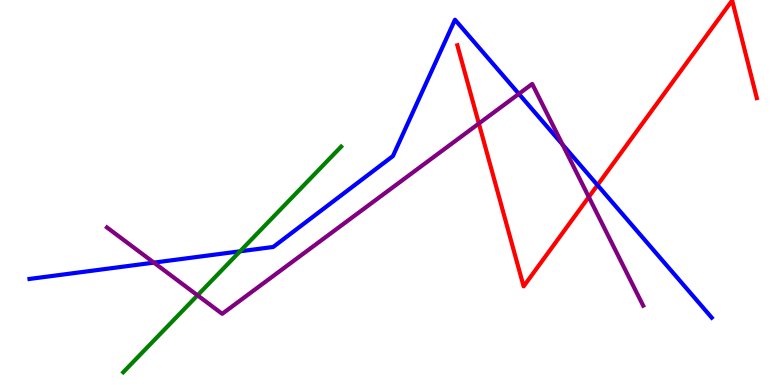[{'lines': ['blue', 'red'], 'intersections': [{'x': 7.71, 'y': 5.19}]}, {'lines': ['green', 'red'], 'intersections': []}, {'lines': ['purple', 'red'], 'intersections': [{'x': 6.18, 'y': 6.79}, {'x': 7.6, 'y': 4.88}]}, {'lines': ['blue', 'green'], 'intersections': [{'x': 3.1, 'y': 3.47}]}, {'lines': ['blue', 'purple'], 'intersections': [{'x': 1.99, 'y': 3.18}, {'x': 6.7, 'y': 7.56}, {'x': 7.26, 'y': 6.25}]}, {'lines': ['green', 'purple'], 'intersections': [{'x': 2.55, 'y': 2.33}]}]